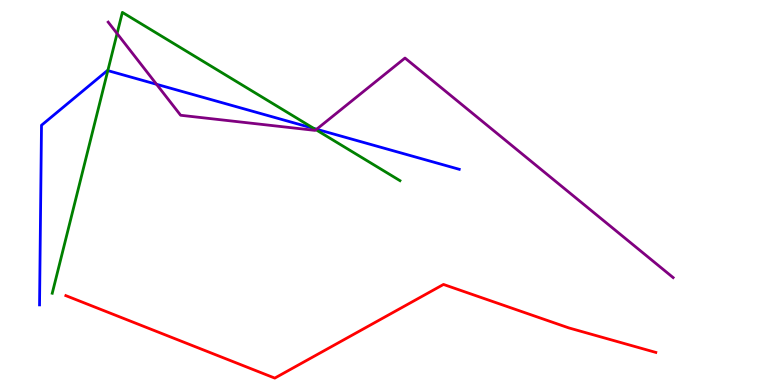[{'lines': ['blue', 'red'], 'intersections': []}, {'lines': ['green', 'red'], 'intersections': []}, {'lines': ['purple', 'red'], 'intersections': []}, {'lines': ['blue', 'green'], 'intersections': [{'x': 1.39, 'y': 8.17}, {'x': 4.05, 'y': 6.66}]}, {'lines': ['blue', 'purple'], 'intersections': [{'x': 2.02, 'y': 7.81}, {'x': 4.09, 'y': 6.64}]}, {'lines': ['green', 'purple'], 'intersections': [{'x': 1.51, 'y': 9.13}, {'x': 4.08, 'y': 6.63}]}]